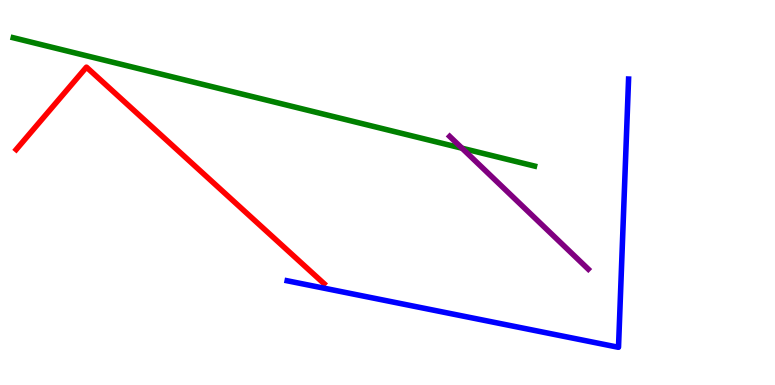[{'lines': ['blue', 'red'], 'intersections': []}, {'lines': ['green', 'red'], 'intersections': []}, {'lines': ['purple', 'red'], 'intersections': []}, {'lines': ['blue', 'green'], 'intersections': []}, {'lines': ['blue', 'purple'], 'intersections': []}, {'lines': ['green', 'purple'], 'intersections': [{'x': 5.96, 'y': 6.15}]}]